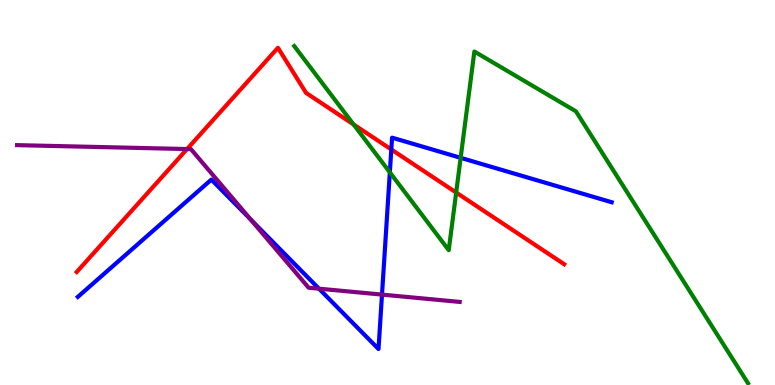[{'lines': ['blue', 'red'], 'intersections': [{'x': 5.05, 'y': 6.12}]}, {'lines': ['green', 'red'], 'intersections': [{'x': 4.56, 'y': 6.77}, {'x': 5.89, 'y': 5.0}]}, {'lines': ['purple', 'red'], 'intersections': [{'x': 2.41, 'y': 6.13}]}, {'lines': ['blue', 'green'], 'intersections': [{'x': 5.03, 'y': 5.52}, {'x': 5.94, 'y': 5.9}]}, {'lines': ['blue', 'purple'], 'intersections': [{'x': 3.23, 'y': 4.3}, {'x': 4.12, 'y': 2.5}, {'x': 4.93, 'y': 2.35}]}, {'lines': ['green', 'purple'], 'intersections': []}]